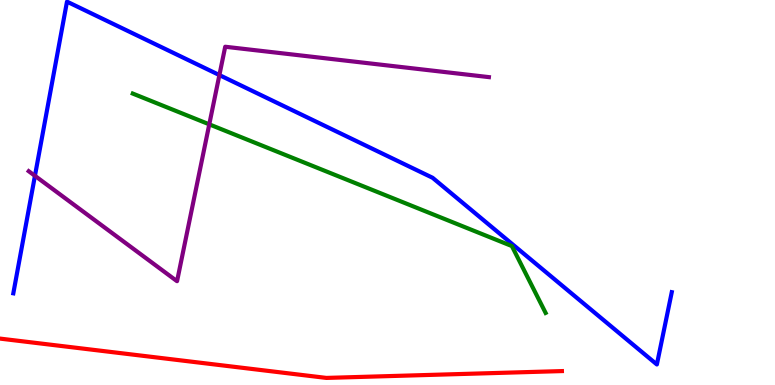[{'lines': ['blue', 'red'], 'intersections': []}, {'lines': ['green', 'red'], 'intersections': []}, {'lines': ['purple', 'red'], 'intersections': []}, {'lines': ['blue', 'green'], 'intersections': []}, {'lines': ['blue', 'purple'], 'intersections': [{'x': 0.451, 'y': 5.43}, {'x': 2.83, 'y': 8.05}]}, {'lines': ['green', 'purple'], 'intersections': [{'x': 2.7, 'y': 6.77}]}]